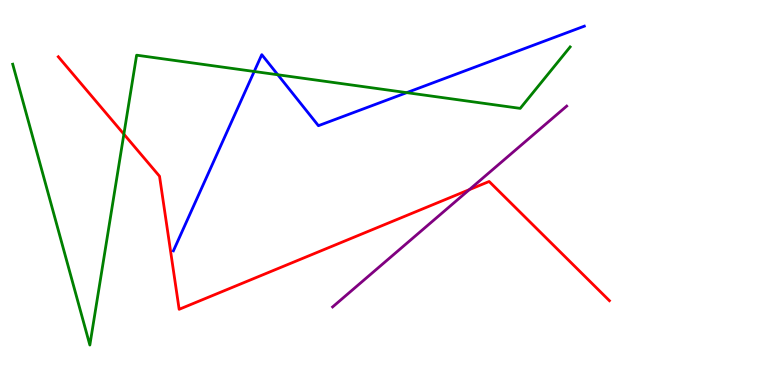[{'lines': ['blue', 'red'], 'intersections': []}, {'lines': ['green', 'red'], 'intersections': [{'x': 1.6, 'y': 6.52}]}, {'lines': ['purple', 'red'], 'intersections': [{'x': 6.06, 'y': 5.07}]}, {'lines': ['blue', 'green'], 'intersections': [{'x': 3.28, 'y': 8.14}, {'x': 3.58, 'y': 8.06}, {'x': 5.25, 'y': 7.59}]}, {'lines': ['blue', 'purple'], 'intersections': []}, {'lines': ['green', 'purple'], 'intersections': []}]